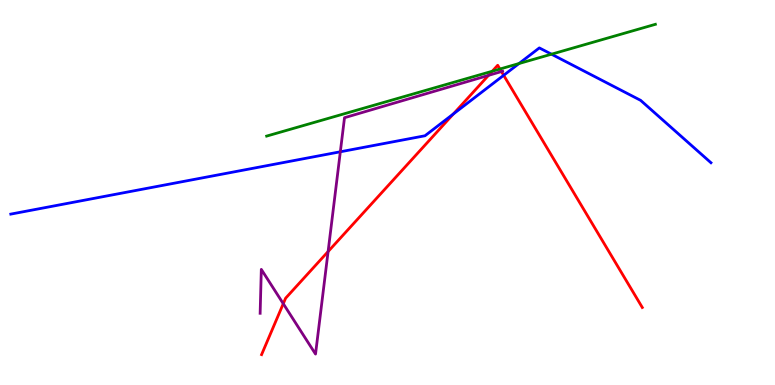[{'lines': ['blue', 'red'], 'intersections': [{'x': 5.85, 'y': 7.04}, {'x': 6.5, 'y': 8.04}]}, {'lines': ['green', 'red'], 'intersections': [{'x': 6.35, 'y': 8.15}, {'x': 6.45, 'y': 8.21}]}, {'lines': ['purple', 'red'], 'intersections': [{'x': 3.66, 'y': 2.11}, {'x': 4.23, 'y': 3.47}, {'x': 6.3, 'y': 8.04}, {'x': 6.47, 'y': 8.14}]}, {'lines': ['blue', 'green'], 'intersections': [{'x': 6.7, 'y': 8.35}, {'x': 7.12, 'y': 8.59}]}, {'lines': ['blue', 'purple'], 'intersections': [{'x': 4.39, 'y': 6.06}]}, {'lines': ['green', 'purple'], 'intersections': []}]